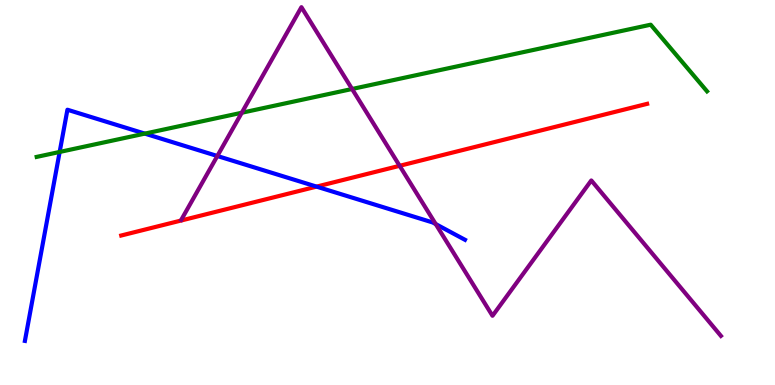[{'lines': ['blue', 'red'], 'intersections': [{'x': 4.08, 'y': 5.15}]}, {'lines': ['green', 'red'], 'intersections': []}, {'lines': ['purple', 'red'], 'intersections': [{'x': 5.16, 'y': 5.69}]}, {'lines': ['blue', 'green'], 'intersections': [{'x': 0.77, 'y': 6.05}, {'x': 1.87, 'y': 6.53}]}, {'lines': ['blue', 'purple'], 'intersections': [{'x': 2.8, 'y': 5.95}, {'x': 5.62, 'y': 4.18}]}, {'lines': ['green', 'purple'], 'intersections': [{'x': 3.12, 'y': 7.07}, {'x': 4.54, 'y': 7.69}]}]